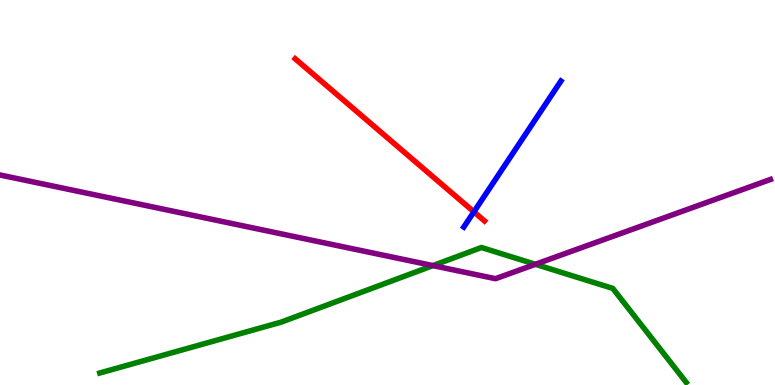[{'lines': ['blue', 'red'], 'intersections': [{'x': 6.11, 'y': 4.5}]}, {'lines': ['green', 'red'], 'intersections': []}, {'lines': ['purple', 'red'], 'intersections': []}, {'lines': ['blue', 'green'], 'intersections': []}, {'lines': ['blue', 'purple'], 'intersections': []}, {'lines': ['green', 'purple'], 'intersections': [{'x': 5.59, 'y': 3.1}, {'x': 6.91, 'y': 3.14}]}]